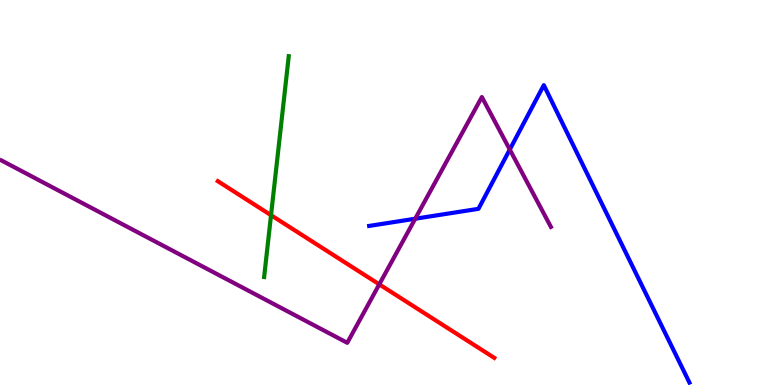[{'lines': ['blue', 'red'], 'intersections': []}, {'lines': ['green', 'red'], 'intersections': [{'x': 3.5, 'y': 4.41}]}, {'lines': ['purple', 'red'], 'intersections': [{'x': 4.89, 'y': 2.61}]}, {'lines': ['blue', 'green'], 'intersections': []}, {'lines': ['blue', 'purple'], 'intersections': [{'x': 5.36, 'y': 4.32}, {'x': 6.58, 'y': 6.12}]}, {'lines': ['green', 'purple'], 'intersections': []}]